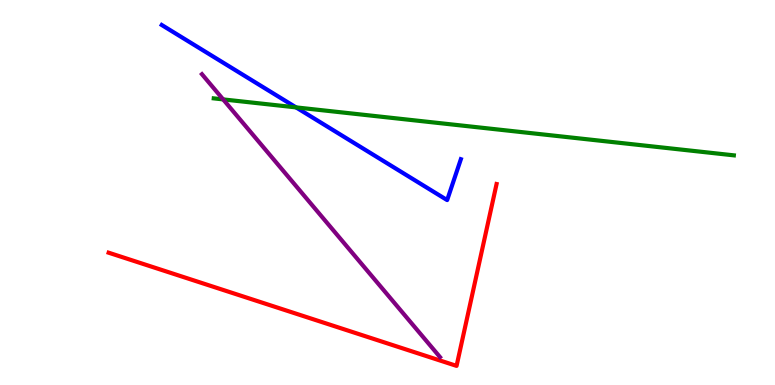[{'lines': ['blue', 'red'], 'intersections': []}, {'lines': ['green', 'red'], 'intersections': []}, {'lines': ['purple', 'red'], 'intersections': []}, {'lines': ['blue', 'green'], 'intersections': [{'x': 3.82, 'y': 7.21}]}, {'lines': ['blue', 'purple'], 'intersections': []}, {'lines': ['green', 'purple'], 'intersections': [{'x': 2.88, 'y': 7.42}]}]